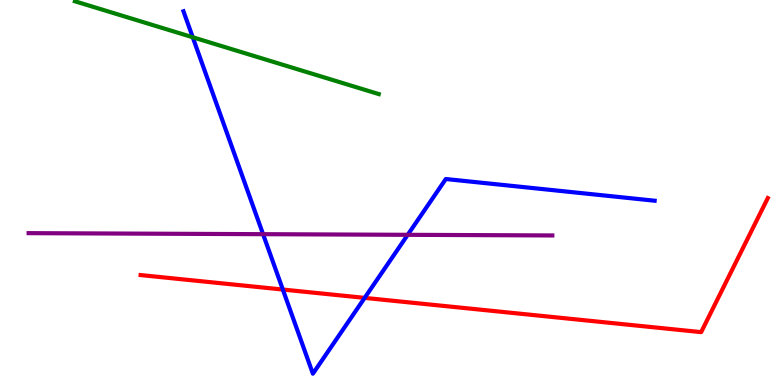[{'lines': ['blue', 'red'], 'intersections': [{'x': 3.65, 'y': 2.48}, {'x': 4.71, 'y': 2.26}]}, {'lines': ['green', 'red'], 'intersections': []}, {'lines': ['purple', 'red'], 'intersections': []}, {'lines': ['blue', 'green'], 'intersections': [{'x': 2.49, 'y': 9.03}]}, {'lines': ['blue', 'purple'], 'intersections': [{'x': 3.39, 'y': 3.92}, {'x': 5.26, 'y': 3.9}]}, {'lines': ['green', 'purple'], 'intersections': []}]